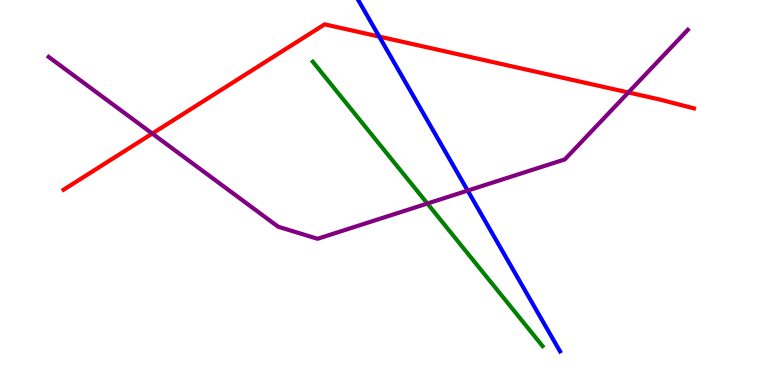[{'lines': ['blue', 'red'], 'intersections': [{'x': 4.89, 'y': 9.05}]}, {'lines': ['green', 'red'], 'intersections': []}, {'lines': ['purple', 'red'], 'intersections': [{'x': 1.96, 'y': 6.53}, {'x': 8.11, 'y': 7.6}]}, {'lines': ['blue', 'green'], 'intersections': []}, {'lines': ['blue', 'purple'], 'intersections': [{'x': 6.03, 'y': 5.05}]}, {'lines': ['green', 'purple'], 'intersections': [{'x': 5.51, 'y': 4.71}]}]